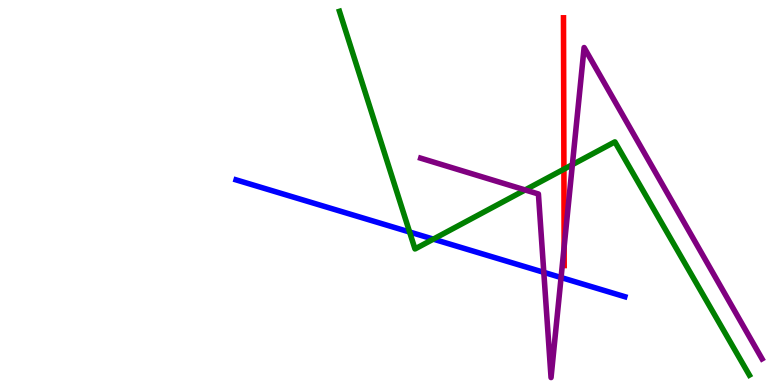[{'lines': ['blue', 'red'], 'intersections': []}, {'lines': ['green', 'red'], 'intersections': [{'x': 7.28, 'y': 5.61}]}, {'lines': ['purple', 'red'], 'intersections': [{'x': 7.28, 'y': 3.59}]}, {'lines': ['blue', 'green'], 'intersections': [{'x': 5.29, 'y': 3.97}, {'x': 5.59, 'y': 3.79}]}, {'lines': ['blue', 'purple'], 'intersections': [{'x': 7.02, 'y': 2.93}, {'x': 7.24, 'y': 2.79}]}, {'lines': ['green', 'purple'], 'intersections': [{'x': 6.78, 'y': 5.07}, {'x': 7.39, 'y': 5.72}]}]